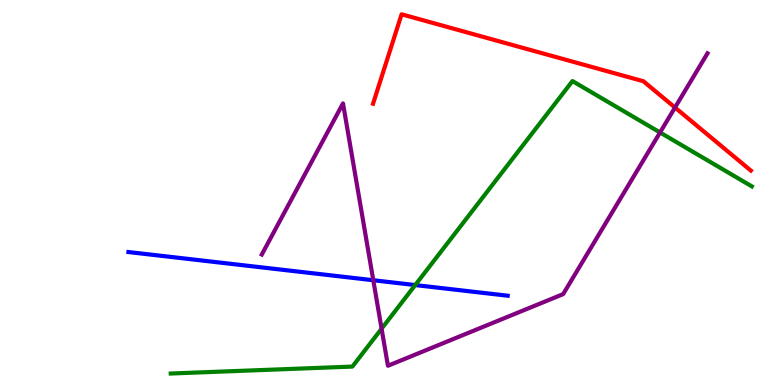[{'lines': ['blue', 'red'], 'intersections': []}, {'lines': ['green', 'red'], 'intersections': []}, {'lines': ['purple', 'red'], 'intersections': [{'x': 8.71, 'y': 7.21}]}, {'lines': ['blue', 'green'], 'intersections': [{'x': 5.36, 'y': 2.6}]}, {'lines': ['blue', 'purple'], 'intersections': [{'x': 4.82, 'y': 2.72}]}, {'lines': ['green', 'purple'], 'intersections': [{'x': 4.92, 'y': 1.46}, {'x': 8.52, 'y': 6.56}]}]